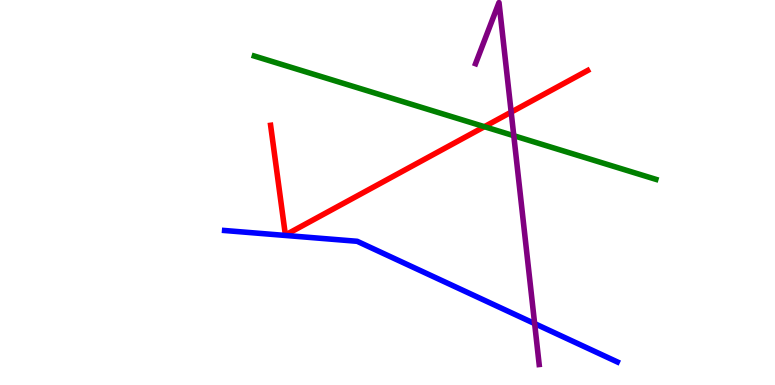[{'lines': ['blue', 'red'], 'intersections': []}, {'lines': ['green', 'red'], 'intersections': [{'x': 6.25, 'y': 6.71}]}, {'lines': ['purple', 'red'], 'intersections': [{'x': 6.6, 'y': 7.09}]}, {'lines': ['blue', 'green'], 'intersections': []}, {'lines': ['blue', 'purple'], 'intersections': [{'x': 6.9, 'y': 1.6}]}, {'lines': ['green', 'purple'], 'intersections': [{'x': 6.63, 'y': 6.48}]}]